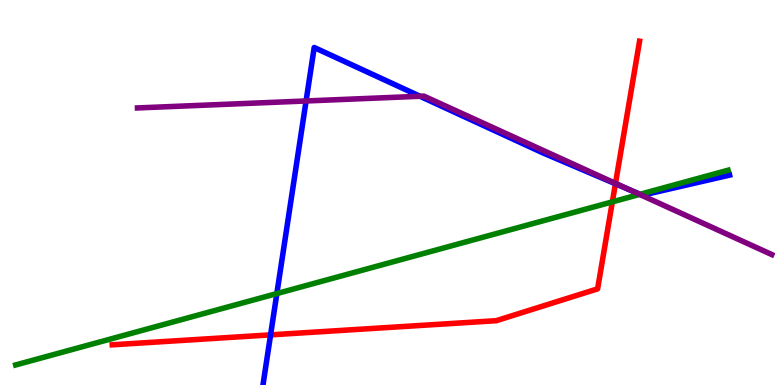[{'lines': ['blue', 'red'], 'intersections': [{'x': 3.49, 'y': 1.3}, {'x': 7.94, 'y': 5.23}]}, {'lines': ['green', 'red'], 'intersections': [{'x': 7.9, 'y': 4.76}]}, {'lines': ['purple', 'red'], 'intersections': [{'x': 7.94, 'y': 5.24}]}, {'lines': ['blue', 'green'], 'intersections': [{'x': 3.57, 'y': 2.37}, {'x': 8.26, 'y': 4.95}]}, {'lines': ['blue', 'purple'], 'intersections': [{'x': 3.95, 'y': 7.38}, {'x': 5.42, 'y': 7.5}, {'x': 8.12, 'y': 5.07}]}, {'lines': ['green', 'purple'], 'intersections': [{'x': 8.25, 'y': 4.95}]}]